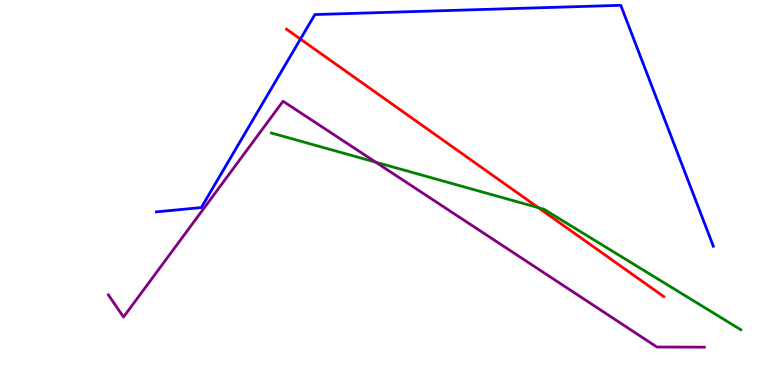[{'lines': ['blue', 'red'], 'intersections': [{'x': 3.88, 'y': 8.98}]}, {'lines': ['green', 'red'], 'intersections': [{'x': 6.95, 'y': 4.61}]}, {'lines': ['purple', 'red'], 'intersections': []}, {'lines': ['blue', 'green'], 'intersections': []}, {'lines': ['blue', 'purple'], 'intersections': []}, {'lines': ['green', 'purple'], 'intersections': [{'x': 4.85, 'y': 5.79}]}]